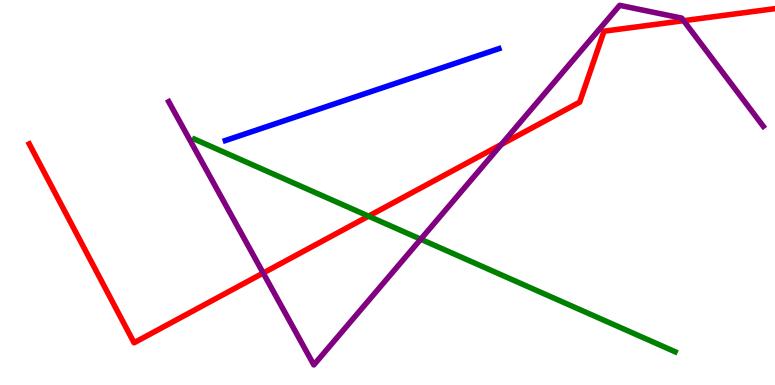[{'lines': ['blue', 'red'], 'intersections': []}, {'lines': ['green', 'red'], 'intersections': [{'x': 4.76, 'y': 4.39}]}, {'lines': ['purple', 'red'], 'intersections': [{'x': 3.4, 'y': 2.91}, {'x': 6.47, 'y': 6.25}, {'x': 8.82, 'y': 9.46}]}, {'lines': ['blue', 'green'], 'intersections': []}, {'lines': ['blue', 'purple'], 'intersections': []}, {'lines': ['green', 'purple'], 'intersections': [{'x': 5.43, 'y': 3.79}]}]